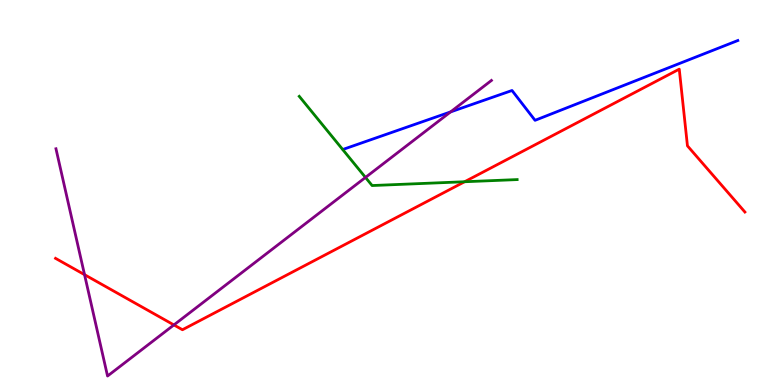[{'lines': ['blue', 'red'], 'intersections': []}, {'lines': ['green', 'red'], 'intersections': [{'x': 6.0, 'y': 5.28}]}, {'lines': ['purple', 'red'], 'intersections': [{'x': 1.09, 'y': 2.87}, {'x': 2.24, 'y': 1.56}]}, {'lines': ['blue', 'green'], 'intersections': []}, {'lines': ['blue', 'purple'], 'intersections': [{'x': 5.81, 'y': 7.09}]}, {'lines': ['green', 'purple'], 'intersections': [{'x': 4.72, 'y': 5.39}]}]